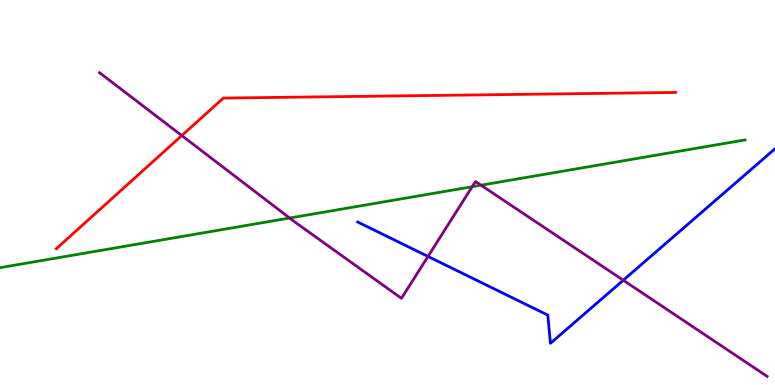[{'lines': ['blue', 'red'], 'intersections': []}, {'lines': ['green', 'red'], 'intersections': []}, {'lines': ['purple', 'red'], 'intersections': [{'x': 2.35, 'y': 6.48}]}, {'lines': ['blue', 'green'], 'intersections': []}, {'lines': ['blue', 'purple'], 'intersections': [{'x': 5.52, 'y': 3.34}, {'x': 8.04, 'y': 2.72}]}, {'lines': ['green', 'purple'], 'intersections': [{'x': 3.74, 'y': 4.34}, {'x': 6.09, 'y': 5.15}, {'x': 6.21, 'y': 5.19}]}]